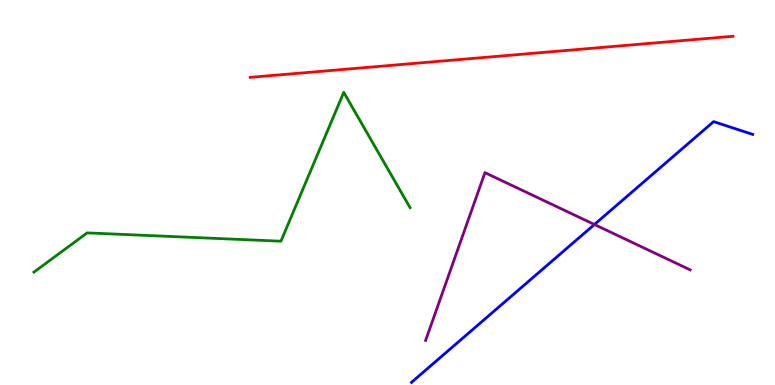[{'lines': ['blue', 'red'], 'intersections': []}, {'lines': ['green', 'red'], 'intersections': []}, {'lines': ['purple', 'red'], 'intersections': []}, {'lines': ['blue', 'green'], 'intersections': []}, {'lines': ['blue', 'purple'], 'intersections': [{'x': 7.67, 'y': 4.17}]}, {'lines': ['green', 'purple'], 'intersections': []}]